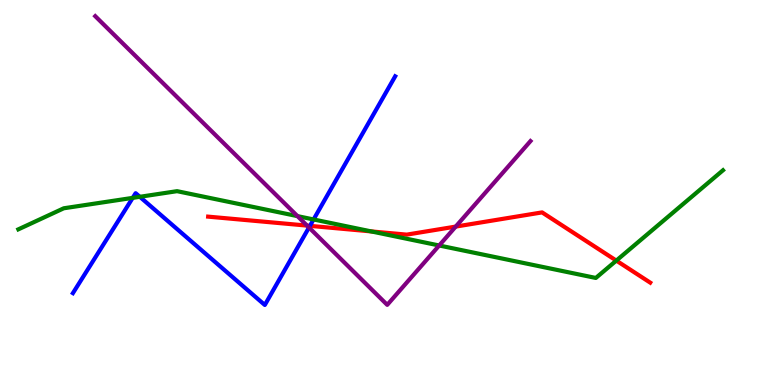[{'lines': ['blue', 'red'], 'intersections': [{'x': 4.0, 'y': 4.13}]}, {'lines': ['green', 'red'], 'intersections': [{'x': 4.79, 'y': 3.99}, {'x': 7.95, 'y': 3.23}]}, {'lines': ['purple', 'red'], 'intersections': [{'x': 3.96, 'y': 4.14}, {'x': 5.88, 'y': 4.11}]}, {'lines': ['blue', 'green'], 'intersections': [{'x': 1.71, 'y': 4.86}, {'x': 1.8, 'y': 4.89}, {'x': 4.05, 'y': 4.3}]}, {'lines': ['blue', 'purple'], 'intersections': [{'x': 3.99, 'y': 4.09}]}, {'lines': ['green', 'purple'], 'intersections': [{'x': 3.84, 'y': 4.39}, {'x': 5.67, 'y': 3.62}]}]